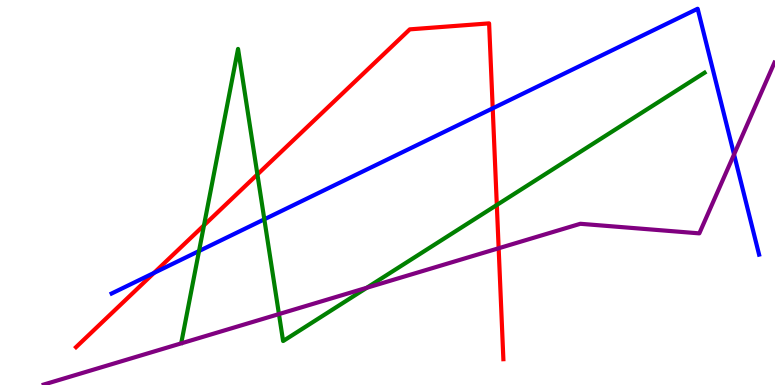[{'lines': ['blue', 'red'], 'intersections': [{'x': 1.99, 'y': 2.91}, {'x': 6.36, 'y': 7.19}]}, {'lines': ['green', 'red'], 'intersections': [{'x': 2.63, 'y': 4.15}, {'x': 3.32, 'y': 5.47}, {'x': 6.41, 'y': 4.68}]}, {'lines': ['purple', 'red'], 'intersections': [{'x': 6.43, 'y': 3.55}]}, {'lines': ['blue', 'green'], 'intersections': [{'x': 2.57, 'y': 3.48}, {'x': 3.41, 'y': 4.3}]}, {'lines': ['blue', 'purple'], 'intersections': [{'x': 9.47, 'y': 5.99}]}, {'lines': ['green', 'purple'], 'intersections': [{'x': 3.6, 'y': 1.84}, {'x': 4.73, 'y': 2.53}]}]